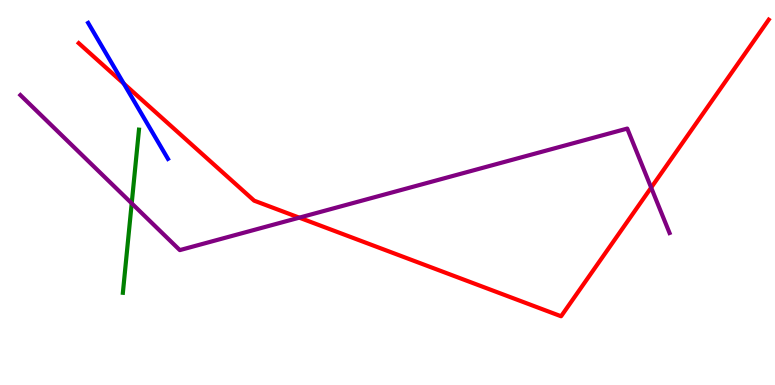[{'lines': ['blue', 'red'], 'intersections': [{'x': 1.6, 'y': 7.83}]}, {'lines': ['green', 'red'], 'intersections': []}, {'lines': ['purple', 'red'], 'intersections': [{'x': 3.86, 'y': 4.35}, {'x': 8.4, 'y': 5.13}]}, {'lines': ['blue', 'green'], 'intersections': []}, {'lines': ['blue', 'purple'], 'intersections': []}, {'lines': ['green', 'purple'], 'intersections': [{'x': 1.7, 'y': 4.72}]}]